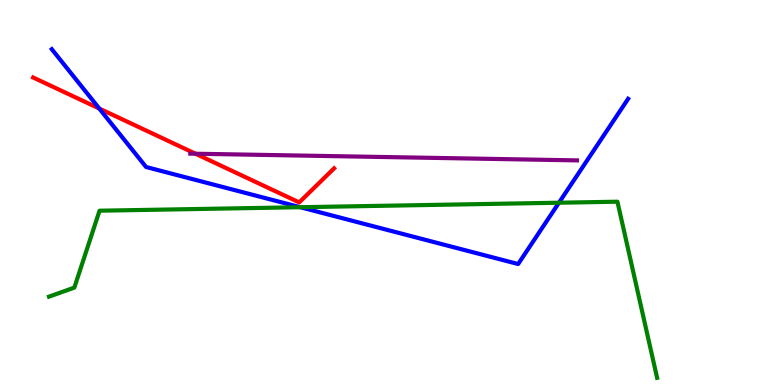[{'lines': ['blue', 'red'], 'intersections': [{'x': 1.28, 'y': 7.18}]}, {'lines': ['green', 'red'], 'intersections': []}, {'lines': ['purple', 'red'], 'intersections': [{'x': 2.52, 'y': 6.01}]}, {'lines': ['blue', 'green'], 'intersections': [{'x': 3.87, 'y': 4.62}, {'x': 7.21, 'y': 4.73}]}, {'lines': ['blue', 'purple'], 'intersections': []}, {'lines': ['green', 'purple'], 'intersections': []}]